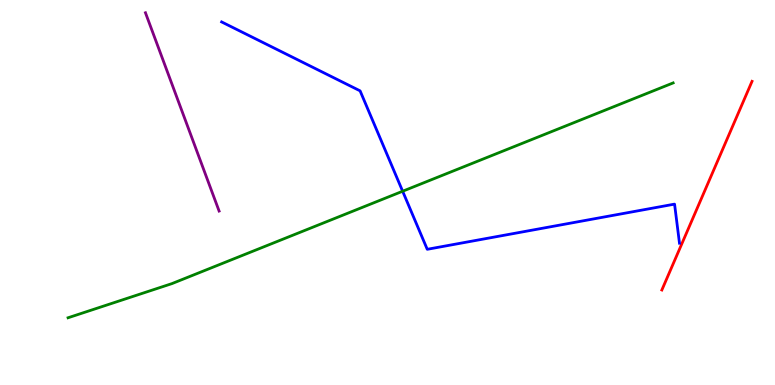[{'lines': ['blue', 'red'], 'intersections': []}, {'lines': ['green', 'red'], 'intersections': []}, {'lines': ['purple', 'red'], 'intersections': []}, {'lines': ['blue', 'green'], 'intersections': [{'x': 5.2, 'y': 5.03}]}, {'lines': ['blue', 'purple'], 'intersections': []}, {'lines': ['green', 'purple'], 'intersections': []}]